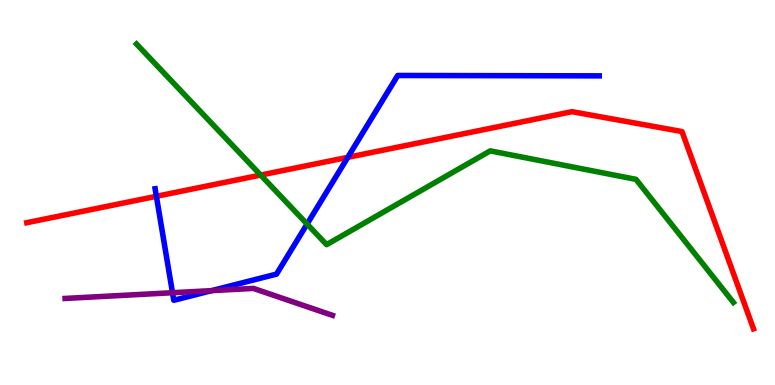[{'lines': ['blue', 'red'], 'intersections': [{'x': 2.02, 'y': 4.9}, {'x': 4.49, 'y': 5.91}]}, {'lines': ['green', 'red'], 'intersections': [{'x': 3.36, 'y': 5.45}]}, {'lines': ['purple', 'red'], 'intersections': []}, {'lines': ['blue', 'green'], 'intersections': [{'x': 3.96, 'y': 4.18}]}, {'lines': ['blue', 'purple'], 'intersections': [{'x': 2.23, 'y': 2.4}, {'x': 2.73, 'y': 2.45}]}, {'lines': ['green', 'purple'], 'intersections': []}]